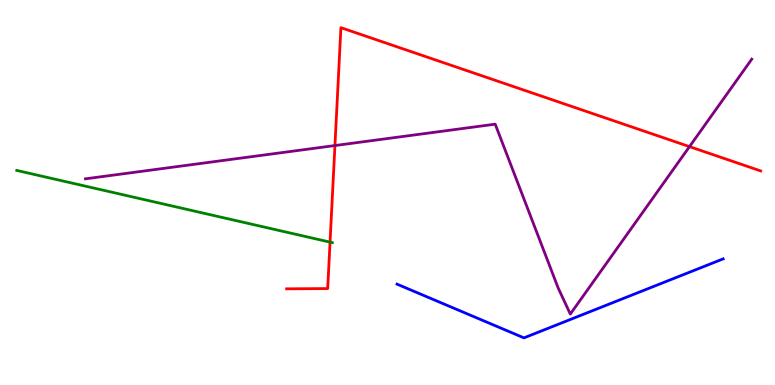[{'lines': ['blue', 'red'], 'intersections': []}, {'lines': ['green', 'red'], 'intersections': [{'x': 4.26, 'y': 3.71}]}, {'lines': ['purple', 'red'], 'intersections': [{'x': 4.32, 'y': 6.22}, {'x': 8.9, 'y': 6.19}]}, {'lines': ['blue', 'green'], 'intersections': []}, {'lines': ['blue', 'purple'], 'intersections': []}, {'lines': ['green', 'purple'], 'intersections': []}]